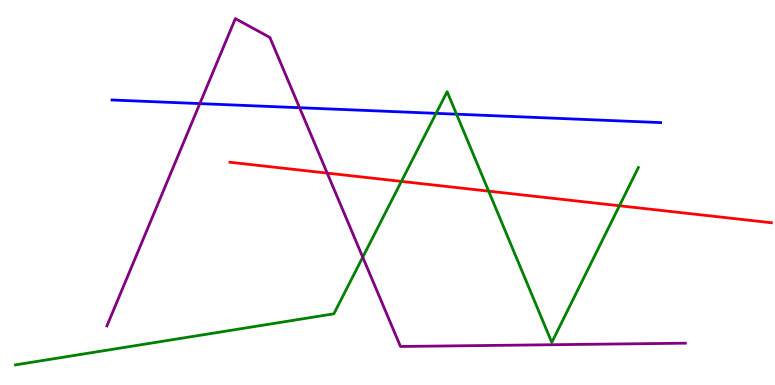[{'lines': ['blue', 'red'], 'intersections': []}, {'lines': ['green', 'red'], 'intersections': [{'x': 5.18, 'y': 5.29}, {'x': 6.31, 'y': 5.04}, {'x': 7.99, 'y': 4.66}]}, {'lines': ['purple', 'red'], 'intersections': [{'x': 4.22, 'y': 5.5}]}, {'lines': ['blue', 'green'], 'intersections': [{'x': 5.63, 'y': 7.06}, {'x': 5.89, 'y': 7.03}]}, {'lines': ['blue', 'purple'], 'intersections': [{'x': 2.58, 'y': 7.31}, {'x': 3.87, 'y': 7.2}]}, {'lines': ['green', 'purple'], 'intersections': [{'x': 4.68, 'y': 3.32}]}]